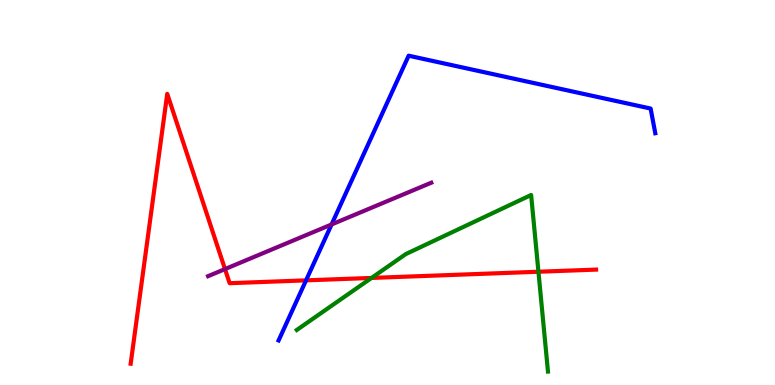[{'lines': ['blue', 'red'], 'intersections': [{'x': 3.95, 'y': 2.72}]}, {'lines': ['green', 'red'], 'intersections': [{'x': 4.79, 'y': 2.78}, {'x': 6.95, 'y': 2.94}]}, {'lines': ['purple', 'red'], 'intersections': [{'x': 2.9, 'y': 3.01}]}, {'lines': ['blue', 'green'], 'intersections': []}, {'lines': ['blue', 'purple'], 'intersections': [{'x': 4.28, 'y': 4.17}]}, {'lines': ['green', 'purple'], 'intersections': []}]